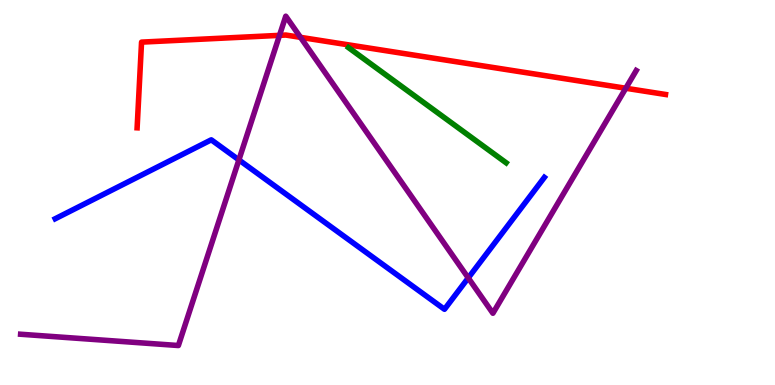[{'lines': ['blue', 'red'], 'intersections': []}, {'lines': ['green', 'red'], 'intersections': []}, {'lines': ['purple', 'red'], 'intersections': [{'x': 3.61, 'y': 9.08}, {'x': 3.88, 'y': 9.03}, {'x': 8.07, 'y': 7.71}]}, {'lines': ['blue', 'green'], 'intersections': []}, {'lines': ['blue', 'purple'], 'intersections': [{'x': 3.08, 'y': 5.85}, {'x': 6.04, 'y': 2.78}]}, {'lines': ['green', 'purple'], 'intersections': []}]